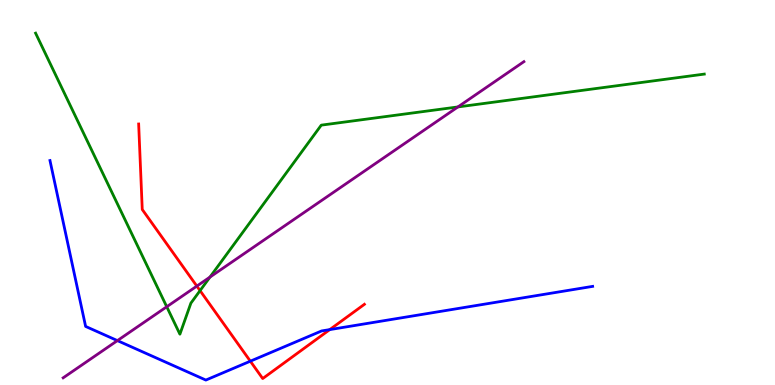[{'lines': ['blue', 'red'], 'intersections': [{'x': 3.23, 'y': 0.618}, {'x': 4.25, 'y': 1.44}]}, {'lines': ['green', 'red'], 'intersections': [{'x': 2.58, 'y': 2.45}]}, {'lines': ['purple', 'red'], 'intersections': [{'x': 2.54, 'y': 2.57}]}, {'lines': ['blue', 'green'], 'intersections': []}, {'lines': ['blue', 'purple'], 'intersections': [{'x': 1.51, 'y': 1.15}]}, {'lines': ['green', 'purple'], 'intersections': [{'x': 2.15, 'y': 2.03}, {'x': 2.71, 'y': 2.8}, {'x': 5.91, 'y': 7.22}]}]